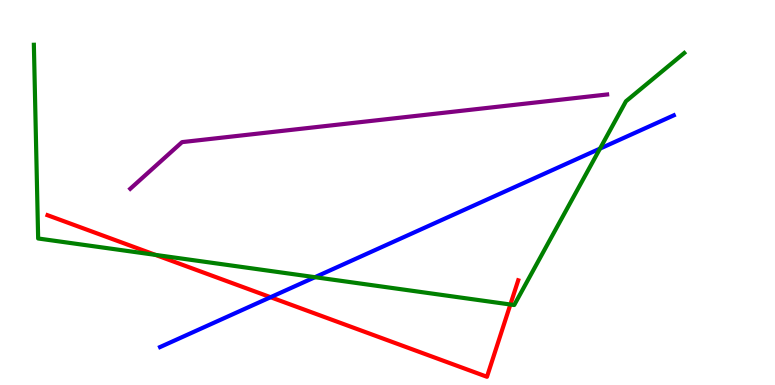[{'lines': ['blue', 'red'], 'intersections': [{'x': 3.49, 'y': 2.28}]}, {'lines': ['green', 'red'], 'intersections': [{'x': 2.01, 'y': 3.38}, {'x': 6.59, 'y': 2.09}]}, {'lines': ['purple', 'red'], 'intersections': []}, {'lines': ['blue', 'green'], 'intersections': [{'x': 4.06, 'y': 2.8}, {'x': 7.74, 'y': 6.14}]}, {'lines': ['blue', 'purple'], 'intersections': []}, {'lines': ['green', 'purple'], 'intersections': []}]